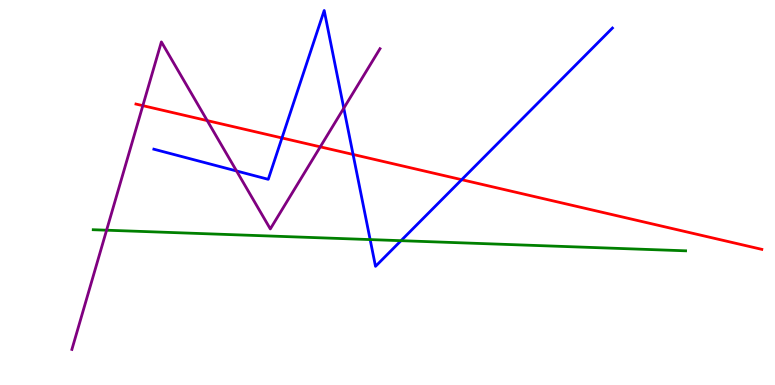[{'lines': ['blue', 'red'], 'intersections': [{'x': 3.64, 'y': 6.42}, {'x': 4.56, 'y': 5.99}, {'x': 5.96, 'y': 5.33}]}, {'lines': ['green', 'red'], 'intersections': []}, {'lines': ['purple', 'red'], 'intersections': [{'x': 1.84, 'y': 7.26}, {'x': 2.67, 'y': 6.87}, {'x': 4.13, 'y': 6.19}]}, {'lines': ['blue', 'green'], 'intersections': [{'x': 4.78, 'y': 3.78}, {'x': 5.17, 'y': 3.75}]}, {'lines': ['blue', 'purple'], 'intersections': [{'x': 3.05, 'y': 5.56}, {'x': 4.44, 'y': 7.19}]}, {'lines': ['green', 'purple'], 'intersections': [{'x': 1.38, 'y': 4.02}]}]